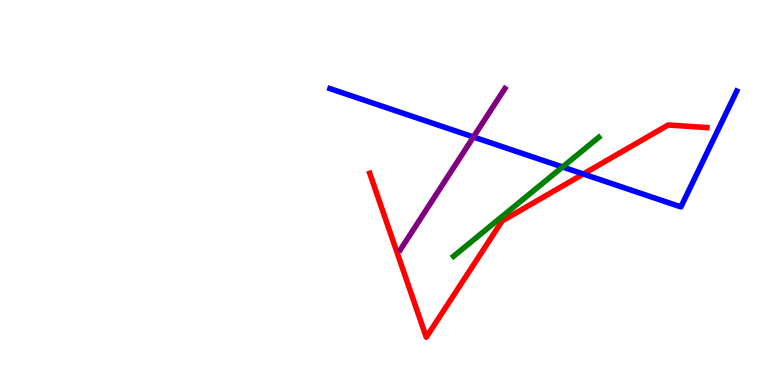[{'lines': ['blue', 'red'], 'intersections': [{'x': 7.53, 'y': 5.48}]}, {'lines': ['green', 'red'], 'intersections': []}, {'lines': ['purple', 'red'], 'intersections': []}, {'lines': ['blue', 'green'], 'intersections': [{'x': 7.26, 'y': 5.66}]}, {'lines': ['blue', 'purple'], 'intersections': [{'x': 6.11, 'y': 6.44}]}, {'lines': ['green', 'purple'], 'intersections': []}]